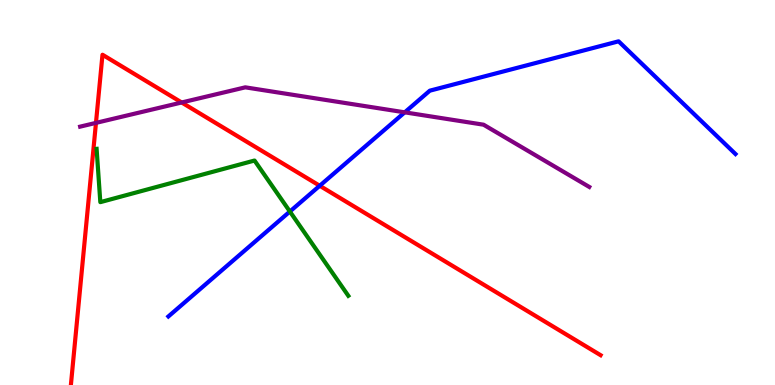[{'lines': ['blue', 'red'], 'intersections': [{'x': 4.13, 'y': 5.18}]}, {'lines': ['green', 'red'], 'intersections': []}, {'lines': ['purple', 'red'], 'intersections': [{'x': 1.24, 'y': 6.81}, {'x': 2.34, 'y': 7.34}]}, {'lines': ['blue', 'green'], 'intersections': [{'x': 3.74, 'y': 4.51}]}, {'lines': ['blue', 'purple'], 'intersections': [{'x': 5.22, 'y': 7.08}]}, {'lines': ['green', 'purple'], 'intersections': []}]